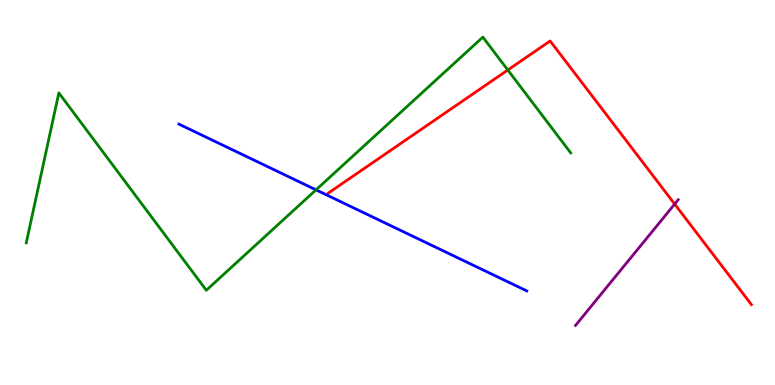[{'lines': ['blue', 'red'], 'intersections': []}, {'lines': ['green', 'red'], 'intersections': [{'x': 6.55, 'y': 8.18}]}, {'lines': ['purple', 'red'], 'intersections': [{'x': 8.71, 'y': 4.7}]}, {'lines': ['blue', 'green'], 'intersections': [{'x': 4.08, 'y': 5.07}]}, {'lines': ['blue', 'purple'], 'intersections': []}, {'lines': ['green', 'purple'], 'intersections': []}]